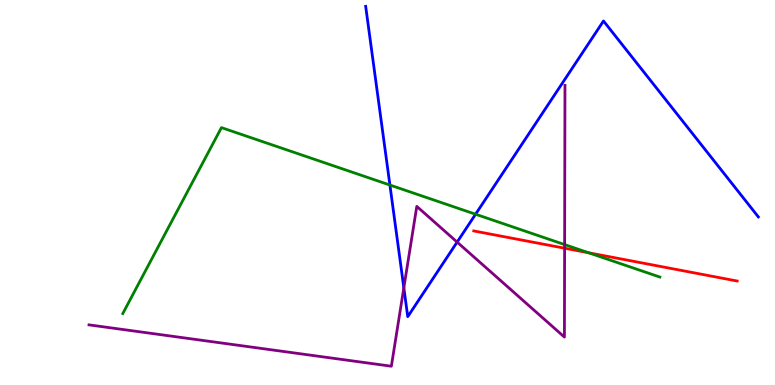[{'lines': ['blue', 'red'], 'intersections': []}, {'lines': ['green', 'red'], 'intersections': [{'x': 7.6, 'y': 3.43}]}, {'lines': ['purple', 'red'], 'intersections': [{'x': 7.29, 'y': 3.55}]}, {'lines': ['blue', 'green'], 'intersections': [{'x': 5.03, 'y': 5.19}, {'x': 6.14, 'y': 4.44}]}, {'lines': ['blue', 'purple'], 'intersections': [{'x': 5.21, 'y': 2.52}, {'x': 5.9, 'y': 3.71}]}, {'lines': ['green', 'purple'], 'intersections': [{'x': 7.29, 'y': 3.65}]}]